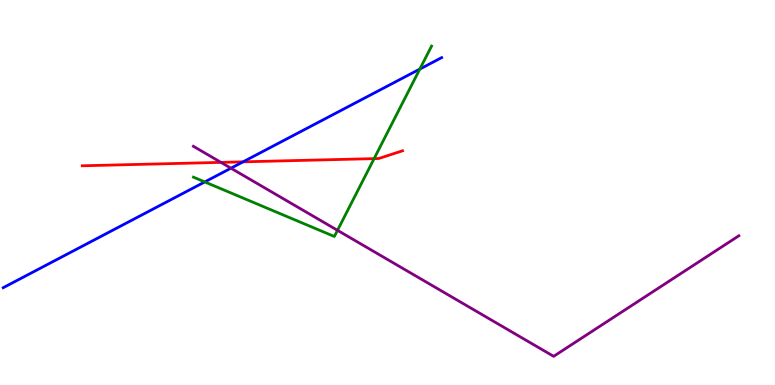[{'lines': ['blue', 'red'], 'intersections': [{'x': 3.14, 'y': 5.8}]}, {'lines': ['green', 'red'], 'intersections': [{'x': 4.83, 'y': 5.88}]}, {'lines': ['purple', 'red'], 'intersections': [{'x': 2.85, 'y': 5.78}]}, {'lines': ['blue', 'green'], 'intersections': [{'x': 2.64, 'y': 5.27}, {'x': 5.42, 'y': 8.21}]}, {'lines': ['blue', 'purple'], 'intersections': [{'x': 2.98, 'y': 5.63}]}, {'lines': ['green', 'purple'], 'intersections': [{'x': 4.35, 'y': 4.02}]}]